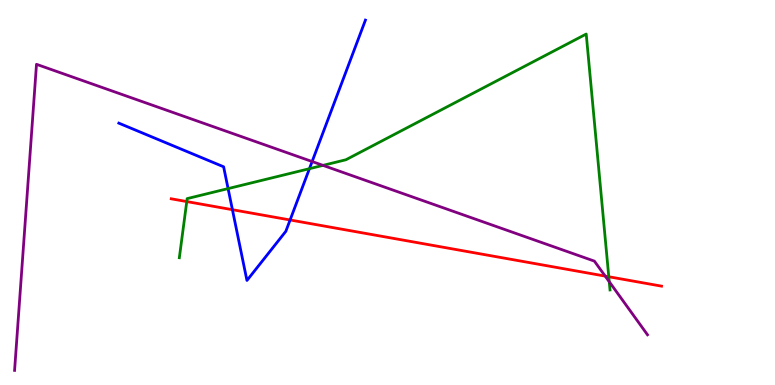[{'lines': ['blue', 'red'], 'intersections': [{'x': 3.0, 'y': 4.55}, {'x': 3.74, 'y': 4.29}]}, {'lines': ['green', 'red'], 'intersections': [{'x': 2.41, 'y': 4.76}, {'x': 7.86, 'y': 2.81}]}, {'lines': ['purple', 'red'], 'intersections': [{'x': 7.81, 'y': 2.83}]}, {'lines': ['blue', 'green'], 'intersections': [{'x': 2.94, 'y': 5.1}, {'x': 3.99, 'y': 5.62}]}, {'lines': ['blue', 'purple'], 'intersections': [{'x': 4.03, 'y': 5.8}]}, {'lines': ['green', 'purple'], 'intersections': [{'x': 4.17, 'y': 5.7}, {'x': 7.86, 'y': 2.68}]}]